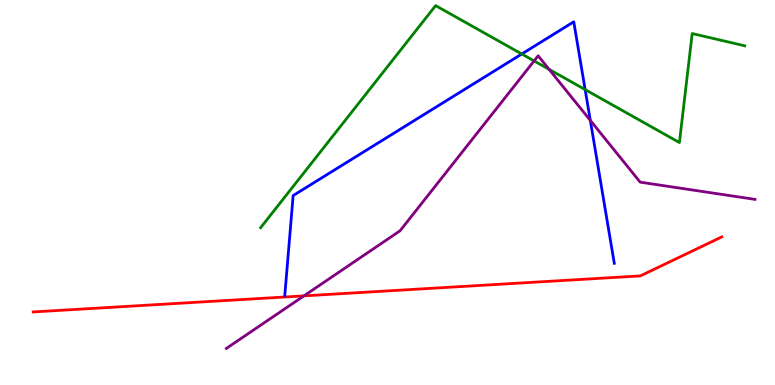[{'lines': ['blue', 'red'], 'intersections': []}, {'lines': ['green', 'red'], 'intersections': []}, {'lines': ['purple', 'red'], 'intersections': [{'x': 3.92, 'y': 2.32}]}, {'lines': ['blue', 'green'], 'intersections': [{'x': 6.73, 'y': 8.6}, {'x': 7.55, 'y': 7.67}]}, {'lines': ['blue', 'purple'], 'intersections': [{'x': 7.62, 'y': 6.87}]}, {'lines': ['green', 'purple'], 'intersections': [{'x': 6.89, 'y': 8.42}, {'x': 7.08, 'y': 8.2}]}]